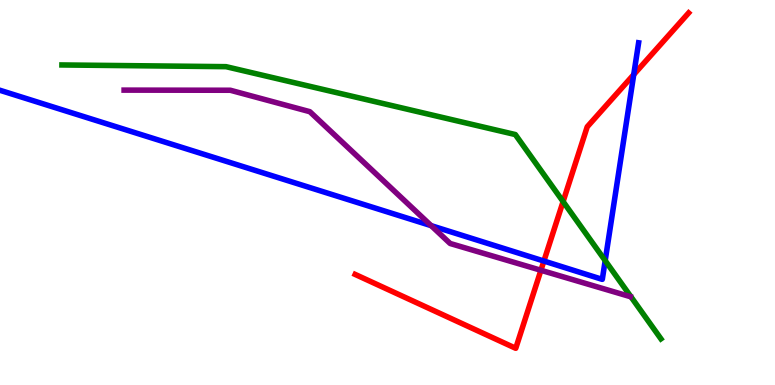[{'lines': ['blue', 'red'], 'intersections': [{'x': 7.02, 'y': 3.22}, {'x': 8.18, 'y': 8.06}]}, {'lines': ['green', 'red'], 'intersections': [{'x': 7.27, 'y': 4.76}]}, {'lines': ['purple', 'red'], 'intersections': [{'x': 6.98, 'y': 2.98}]}, {'lines': ['blue', 'green'], 'intersections': [{'x': 7.81, 'y': 3.23}]}, {'lines': ['blue', 'purple'], 'intersections': [{'x': 5.56, 'y': 4.14}]}, {'lines': ['green', 'purple'], 'intersections': []}]